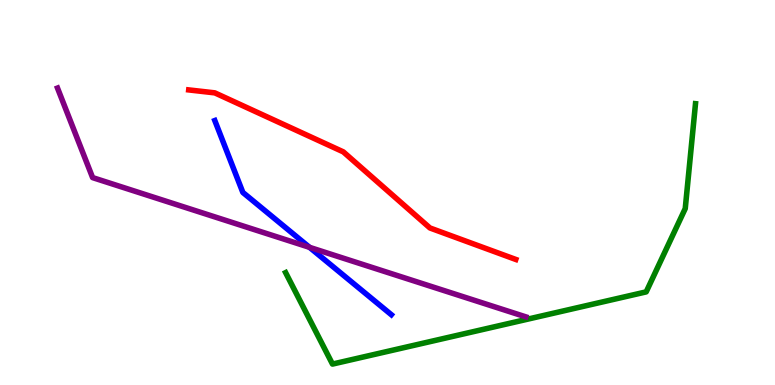[{'lines': ['blue', 'red'], 'intersections': []}, {'lines': ['green', 'red'], 'intersections': []}, {'lines': ['purple', 'red'], 'intersections': []}, {'lines': ['blue', 'green'], 'intersections': []}, {'lines': ['blue', 'purple'], 'intersections': [{'x': 3.99, 'y': 3.58}]}, {'lines': ['green', 'purple'], 'intersections': []}]